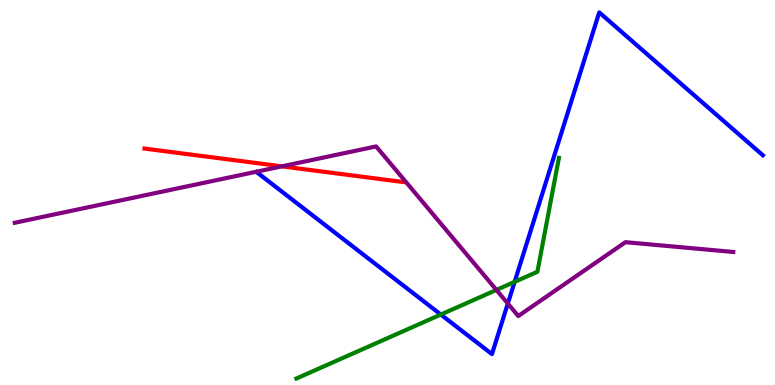[{'lines': ['blue', 'red'], 'intersections': []}, {'lines': ['green', 'red'], 'intersections': []}, {'lines': ['purple', 'red'], 'intersections': [{'x': 3.64, 'y': 5.68}]}, {'lines': ['blue', 'green'], 'intersections': [{'x': 5.69, 'y': 1.83}, {'x': 6.64, 'y': 2.68}]}, {'lines': ['blue', 'purple'], 'intersections': [{'x': 6.55, 'y': 2.12}]}, {'lines': ['green', 'purple'], 'intersections': [{'x': 6.41, 'y': 2.47}]}]